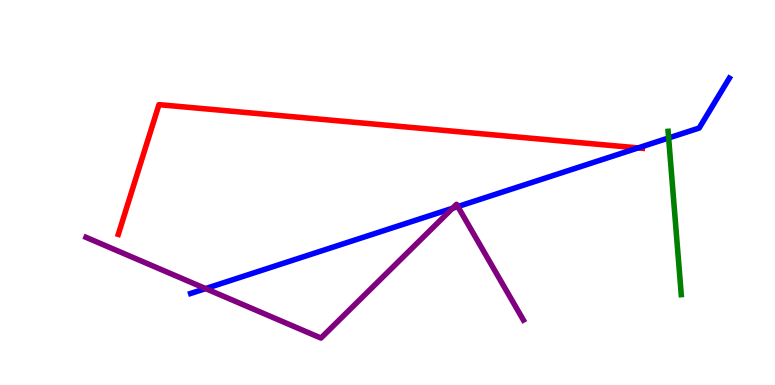[{'lines': ['blue', 'red'], 'intersections': [{'x': 8.23, 'y': 6.16}]}, {'lines': ['green', 'red'], 'intersections': []}, {'lines': ['purple', 'red'], 'intersections': []}, {'lines': ['blue', 'green'], 'intersections': [{'x': 8.63, 'y': 6.42}]}, {'lines': ['blue', 'purple'], 'intersections': [{'x': 2.65, 'y': 2.5}, {'x': 5.84, 'y': 4.59}, {'x': 5.91, 'y': 4.64}]}, {'lines': ['green', 'purple'], 'intersections': []}]